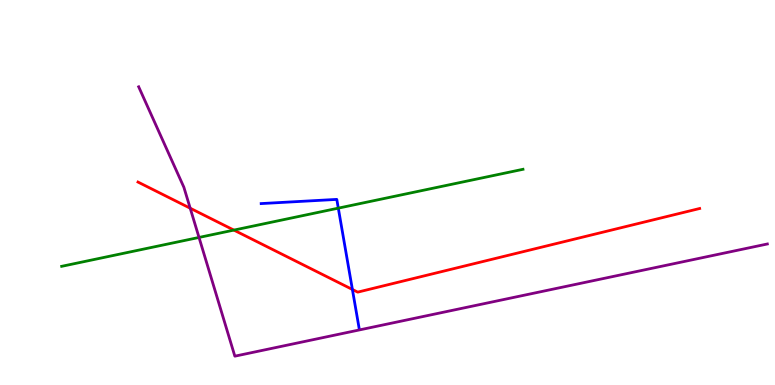[{'lines': ['blue', 'red'], 'intersections': [{'x': 4.55, 'y': 2.48}]}, {'lines': ['green', 'red'], 'intersections': [{'x': 3.02, 'y': 4.02}]}, {'lines': ['purple', 'red'], 'intersections': [{'x': 2.45, 'y': 4.59}]}, {'lines': ['blue', 'green'], 'intersections': [{'x': 4.37, 'y': 4.59}]}, {'lines': ['blue', 'purple'], 'intersections': []}, {'lines': ['green', 'purple'], 'intersections': [{'x': 2.57, 'y': 3.83}]}]